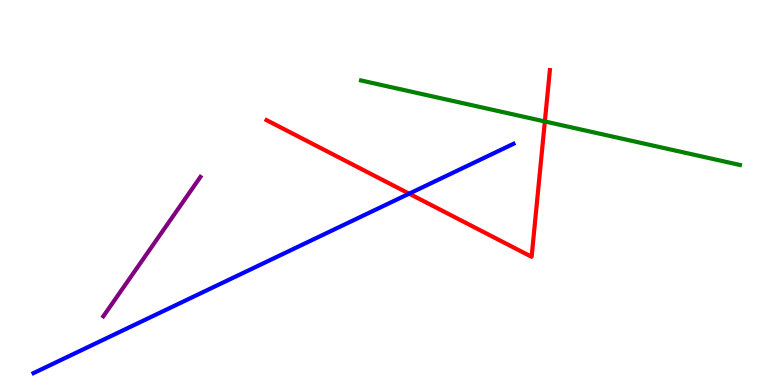[{'lines': ['blue', 'red'], 'intersections': [{'x': 5.28, 'y': 4.97}]}, {'lines': ['green', 'red'], 'intersections': [{'x': 7.03, 'y': 6.85}]}, {'lines': ['purple', 'red'], 'intersections': []}, {'lines': ['blue', 'green'], 'intersections': []}, {'lines': ['blue', 'purple'], 'intersections': []}, {'lines': ['green', 'purple'], 'intersections': []}]